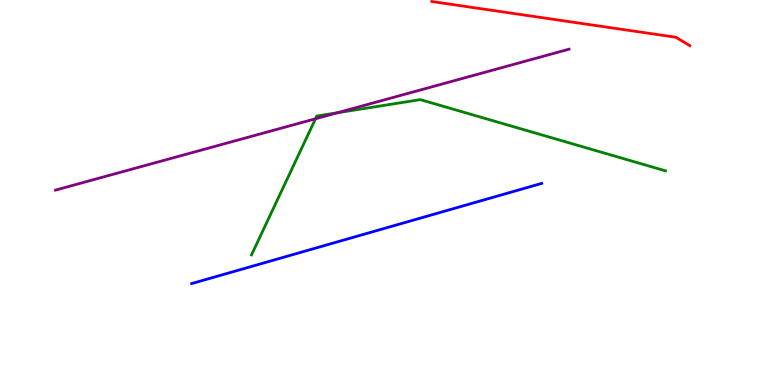[{'lines': ['blue', 'red'], 'intersections': []}, {'lines': ['green', 'red'], 'intersections': []}, {'lines': ['purple', 'red'], 'intersections': []}, {'lines': ['blue', 'green'], 'intersections': []}, {'lines': ['blue', 'purple'], 'intersections': []}, {'lines': ['green', 'purple'], 'intersections': [{'x': 4.07, 'y': 6.92}, {'x': 4.35, 'y': 7.07}]}]